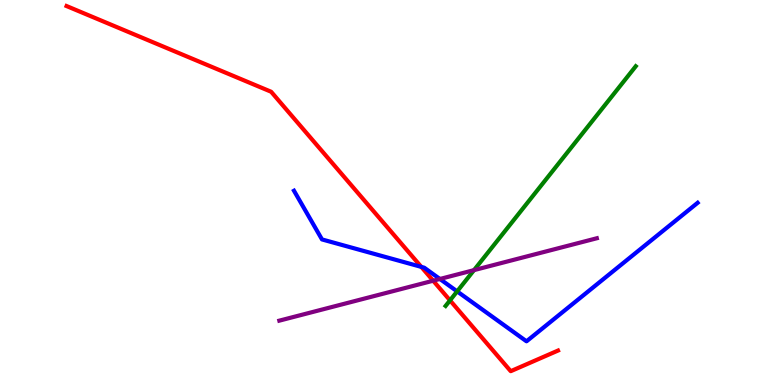[{'lines': ['blue', 'red'], 'intersections': [{'x': 5.44, 'y': 3.07}]}, {'lines': ['green', 'red'], 'intersections': [{'x': 5.81, 'y': 2.2}]}, {'lines': ['purple', 'red'], 'intersections': [{'x': 5.59, 'y': 2.71}]}, {'lines': ['blue', 'green'], 'intersections': [{'x': 5.9, 'y': 2.43}]}, {'lines': ['blue', 'purple'], 'intersections': [{'x': 5.68, 'y': 2.75}]}, {'lines': ['green', 'purple'], 'intersections': [{'x': 6.12, 'y': 2.98}]}]